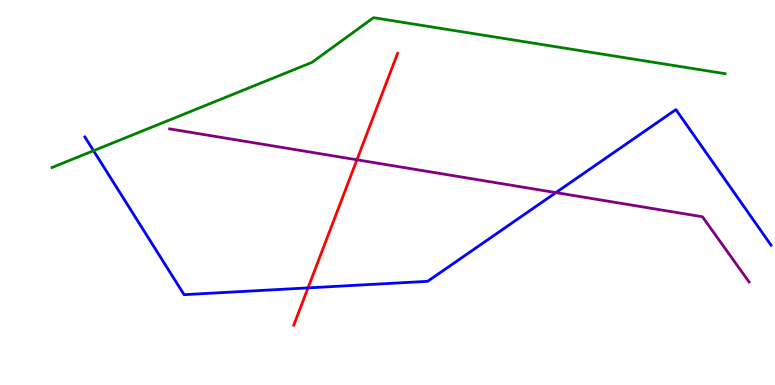[{'lines': ['blue', 'red'], 'intersections': [{'x': 3.97, 'y': 2.52}]}, {'lines': ['green', 'red'], 'intersections': []}, {'lines': ['purple', 'red'], 'intersections': [{'x': 4.61, 'y': 5.85}]}, {'lines': ['blue', 'green'], 'intersections': [{'x': 1.21, 'y': 6.09}]}, {'lines': ['blue', 'purple'], 'intersections': [{'x': 7.17, 'y': 5.0}]}, {'lines': ['green', 'purple'], 'intersections': []}]